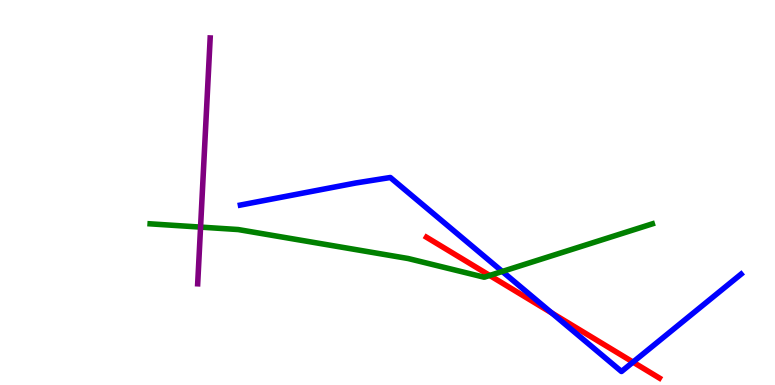[{'lines': ['blue', 'red'], 'intersections': [{'x': 7.12, 'y': 1.87}, {'x': 8.17, 'y': 0.595}]}, {'lines': ['green', 'red'], 'intersections': [{'x': 6.32, 'y': 2.85}]}, {'lines': ['purple', 'red'], 'intersections': []}, {'lines': ['blue', 'green'], 'intersections': [{'x': 6.48, 'y': 2.95}]}, {'lines': ['blue', 'purple'], 'intersections': []}, {'lines': ['green', 'purple'], 'intersections': [{'x': 2.59, 'y': 4.1}]}]